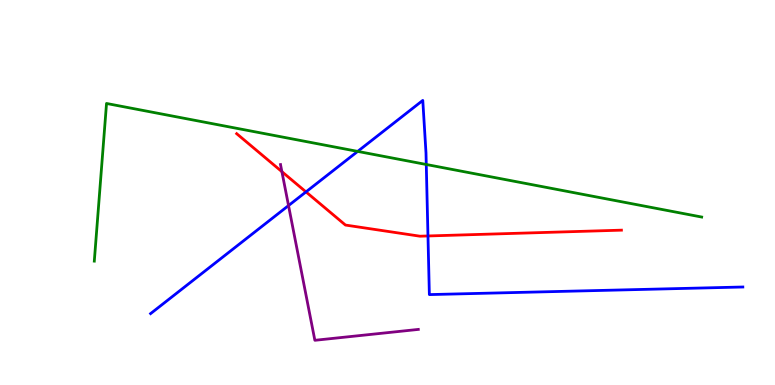[{'lines': ['blue', 'red'], 'intersections': [{'x': 3.95, 'y': 5.02}, {'x': 5.52, 'y': 3.87}]}, {'lines': ['green', 'red'], 'intersections': []}, {'lines': ['purple', 'red'], 'intersections': [{'x': 3.64, 'y': 5.54}]}, {'lines': ['blue', 'green'], 'intersections': [{'x': 4.62, 'y': 6.07}, {'x': 5.5, 'y': 5.73}]}, {'lines': ['blue', 'purple'], 'intersections': [{'x': 3.72, 'y': 4.66}]}, {'lines': ['green', 'purple'], 'intersections': []}]